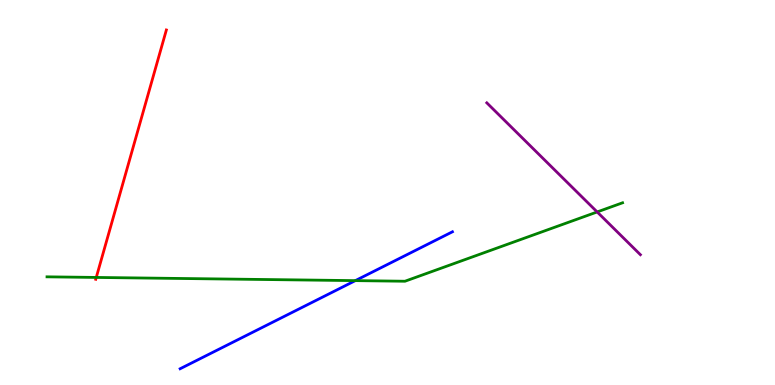[{'lines': ['blue', 'red'], 'intersections': []}, {'lines': ['green', 'red'], 'intersections': [{'x': 1.24, 'y': 2.79}]}, {'lines': ['purple', 'red'], 'intersections': []}, {'lines': ['blue', 'green'], 'intersections': [{'x': 4.59, 'y': 2.71}]}, {'lines': ['blue', 'purple'], 'intersections': []}, {'lines': ['green', 'purple'], 'intersections': [{'x': 7.71, 'y': 4.49}]}]